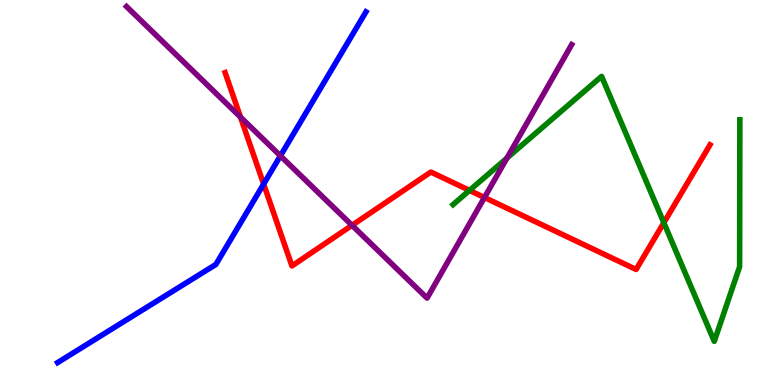[{'lines': ['blue', 'red'], 'intersections': [{'x': 3.4, 'y': 5.22}]}, {'lines': ['green', 'red'], 'intersections': [{'x': 6.06, 'y': 5.05}, {'x': 8.57, 'y': 4.21}]}, {'lines': ['purple', 'red'], 'intersections': [{'x': 3.1, 'y': 6.96}, {'x': 4.54, 'y': 4.15}, {'x': 6.25, 'y': 4.87}]}, {'lines': ['blue', 'green'], 'intersections': []}, {'lines': ['blue', 'purple'], 'intersections': [{'x': 3.62, 'y': 5.95}]}, {'lines': ['green', 'purple'], 'intersections': [{'x': 6.54, 'y': 5.89}]}]